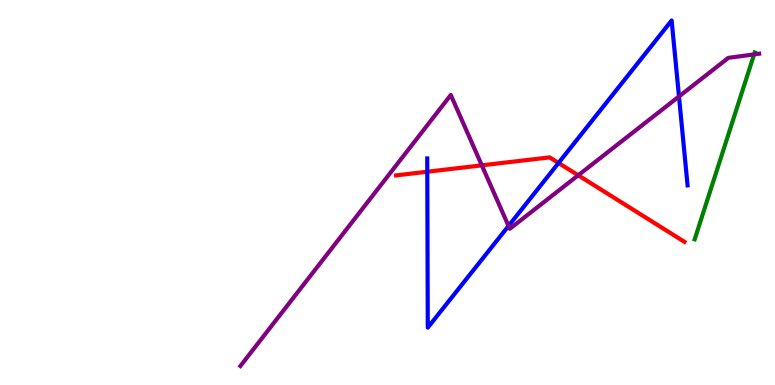[{'lines': ['blue', 'red'], 'intersections': [{'x': 5.51, 'y': 5.54}, {'x': 7.21, 'y': 5.77}]}, {'lines': ['green', 'red'], 'intersections': []}, {'lines': ['purple', 'red'], 'intersections': [{'x': 6.22, 'y': 5.71}, {'x': 7.46, 'y': 5.45}]}, {'lines': ['blue', 'green'], 'intersections': []}, {'lines': ['blue', 'purple'], 'intersections': [{'x': 6.56, 'y': 4.13}, {'x': 8.76, 'y': 7.49}]}, {'lines': ['green', 'purple'], 'intersections': [{'x': 9.73, 'y': 8.59}]}]